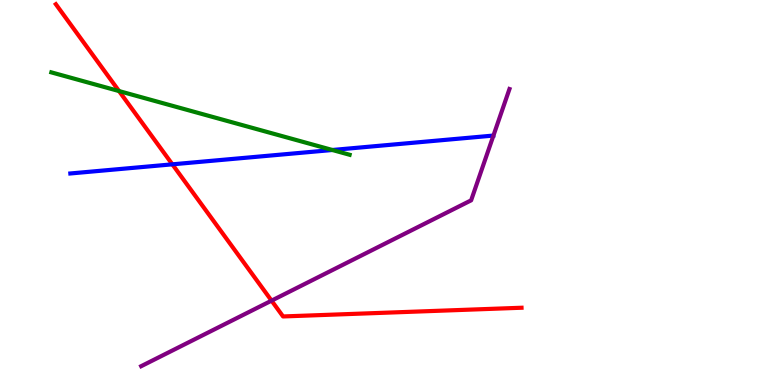[{'lines': ['blue', 'red'], 'intersections': [{'x': 2.22, 'y': 5.73}]}, {'lines': ['green', 'red'], 'intersections': [{'x': 1.54, 'y': 7.63}]}, {'lines': ['purple', 'red'], 'intersections': [{'x': 3.5, 'y': 2.19}]}, {'lines': ['blue', 'green'], 'intersections': [{'x': 4.29, 'y': 6.1}]}, {'lines': ['blue', 'purple'], 'intersections': []}, {'lines': ['green', 'purple'], 'intersections': []}]